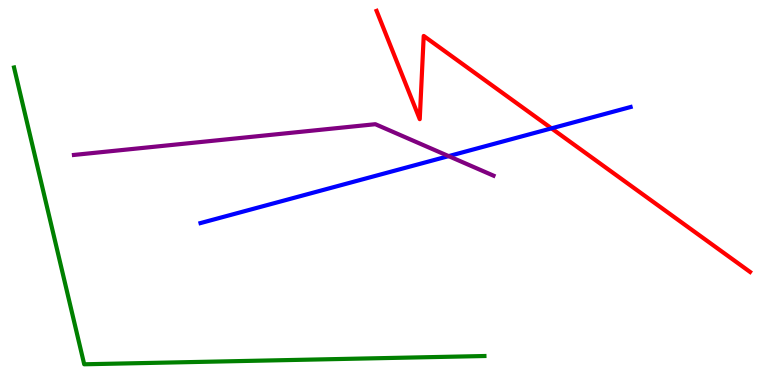[{'lines': ['blue', 'red'], 'intersections': [{'x': 7.12, 'y': 6.67}]}, {'lines': ['green', 'red'], 'intersections': []}, {'lines': ['purple', 'red'], 'intersections': []}, {'lines': ['blue', 'green'], 'intersections': []}, {'lines': ['blue', 'purple'], 'intersections': [{'x': 5.79, 'y': 5.94}]}, {'lines': ['green', 'purple'], 'intersections': []}]